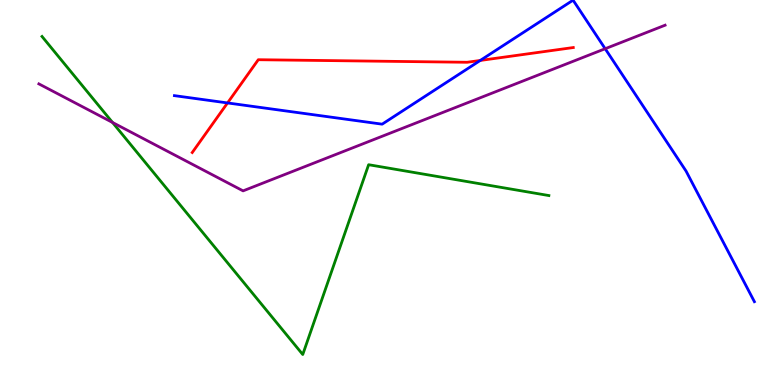[{'lines': ['blue', 'red'], 'intersections': [{'x': 2.94, 'y': 7.33}, {'x': 6.2, 'y': 8.43}]}, {'lines': ['green', 'red'], 'intersections': []}, {'lines': ['purple', 'red'], 'intersections': []}, {'lines': ['blue', 'green'], 'intersections': []}, {'lines': ['blue', 'purple'], 'intersections': [{'x': 7.81, 'y': 8.73}]}, {'lines': ['green', 'purple'], 'intersections': [{'x': 1.45, 'y': 6.82}]}]